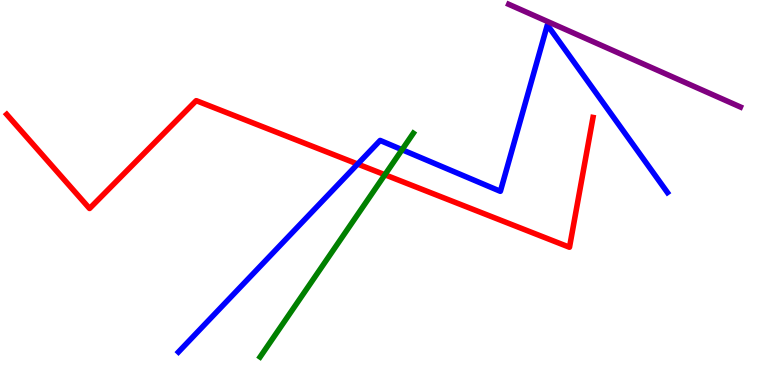[{'lines': ['blue', 'red'], 'intersections': [{'x': 4.61, 'y': 5.74}]}, {'lines': ['green', 'red'], 'intersections': [{'x': 4.97, 'y': 5.46}]}, {'lines': ['purple', 'red'], 'intersections': []}, {'lines': ['blue', 'green'], 'intersections': [{'x': 5.19, 'y': 6.11}]}, {'lines': ['blue', 'purple'], 'intersections': []}, {'lines': ['green', 'purple'], 'intersections': []}]